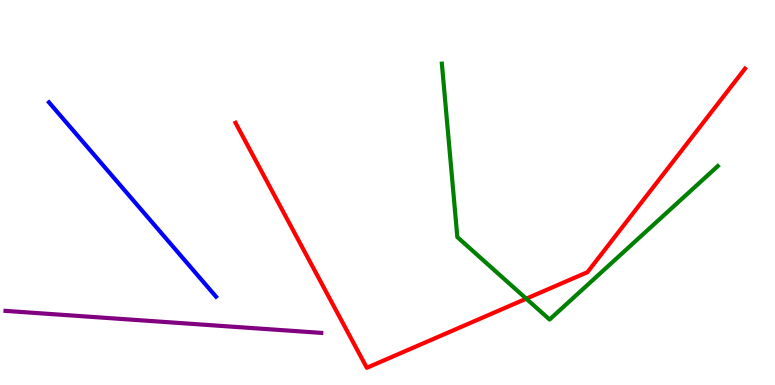[{'lines': ['blue', 'red'], 'intersections': []}, {'lines': ['green', 'red'], 'intersections': [{'x': 6.79, 'y': 2.24}]}, {'lines': ['purple', 'red'], 'intersections': []}, {'lines': ['blue', 'green'], 'intersections': []}, {'lines': ['blue', 'purple'], 'intersections': []}, {'lines': ['green', 'purple'], 'intersections': []}]